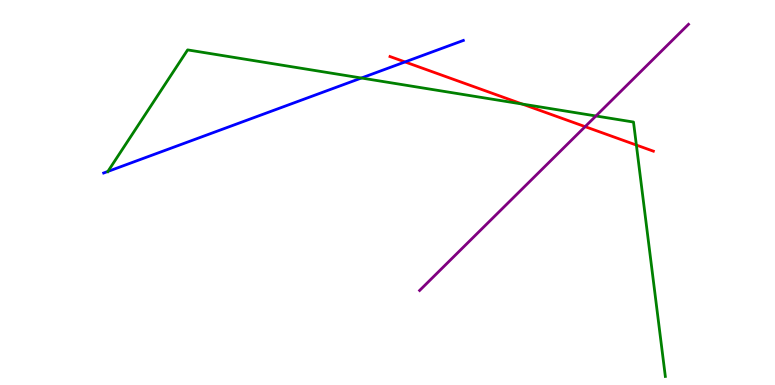[{'lines': ['blue', 'red'], 'intersections': [{'x': 5.23, 'y': 8.39}]}, {'lines': ['green', 'red'], 'intersections': [{'x': 6.74, 'y': 7.3}, {'x': 8.21, 'y': 6.23}]}, {'lines': ['purple', 'red'], 'intersections': [{'x': 7.55, 'y': 6.71}]}, {'lines': ['blue', 'green'], 'intersections': [{'x': 1.39, 'y': 5.55}, {'x': 4.66, 'y': 7.97}]}, {'lines': ['blue', 'purple'], 'intersections': []}, {'lines': ['green', 'purple'], 'intersections': [{'x': 7.69, 'y': 6.99}]}]